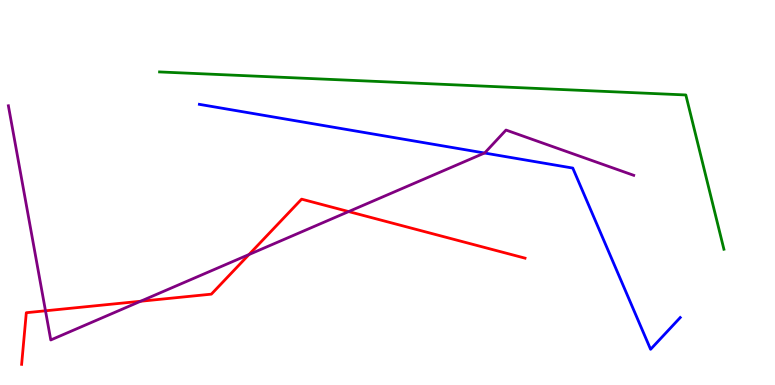[{'lines': ['blue', 'red'], 'intersections': []}, {'lines': ['green', 'red'], 'intersections': []}, {'lines': ['purple', 'red'], 'intersections': [{'x': 0.587, 'y': 1.93}, {'x': 1.81, 'y': 2.18}, {'x': 3.21, 'y': 3.39}, {'x': 4.5, 'y': 4.5}]}, {'lines': ['blue', 'green'], 'intersections': []}, {'lines': ['blue', 'purple'], 'intersections': [{'x': 6.25, 'y': 6.03}]}, {'lines': ['green', 'purple'], 'intersections': []}]